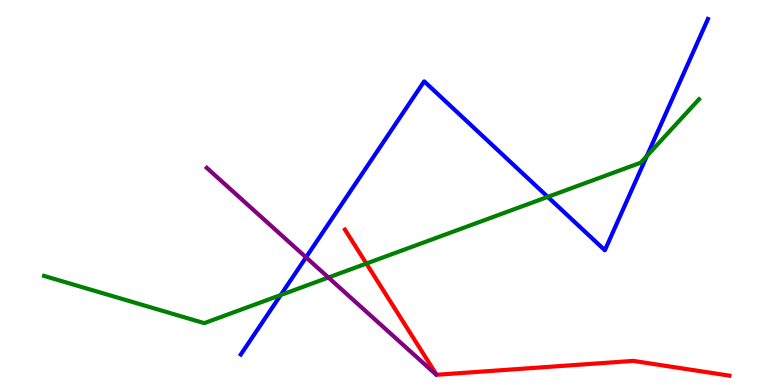[{'lines': ['blue', 'red'], 'intersections': []}, {'lines': ['green', 'red'], 'intersections': [{'x': 4.73, 'y': 3.15}]}, {'lines': ['purple', 'red'], 'intersections': []}, {'lines': ['blue', 'green'], 'intersections': [{'x': 3.62, 'y': 2.34}, {'x': 7.07, 'y': 4.89}, {'x': 8.35, 'y': 5.95}]}, {'lines': ['blue', 'purple'], 'intersections': [{'x': 3.95, 'y': 3.32}]}, {'lines': ['green', 'purple'], 'intersections': [{'x': 4.24, 'y': 2.79}]}]